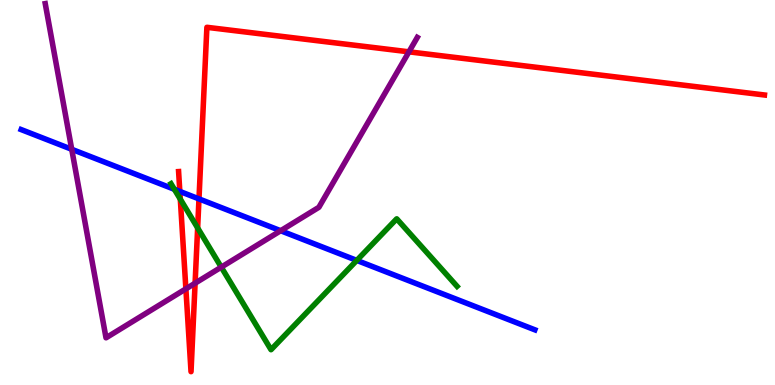[{'lines': ['blue', 'red'], 'intersections': [{'x': 2.32, 'y': 5.03}, {'x': 2.57, 'y': 4.83}]}, {'lines': ['green', 'red'], 'intersections': [{'x': 2.33, 'y': 4.83}, {'x': 2.55, 'y': 4.08}]}, {'lines': ['purple', 'red'], 'intersections': [{'x': 2.4, 'y': 2.5}, {'x': 2.52, 'y': 2.64}, {'x': 5.28, 'y': 8.65}]}, {'lines': ['blue', 'green'], 'intersections': [{'x': 2.25, 'y': 5.08}, {'x': 4.6, 'y': 3.24}]}, {'lines': ['blue', 'purple'], 'intersections': [{'x': 0.926, 'y': 6.12}, {'x': 3.62, 'y': 4.01}]}, {'lines': ['green', 'purple'], 'intersections': [{'x': 2.86, 'y': 3.06}]}]